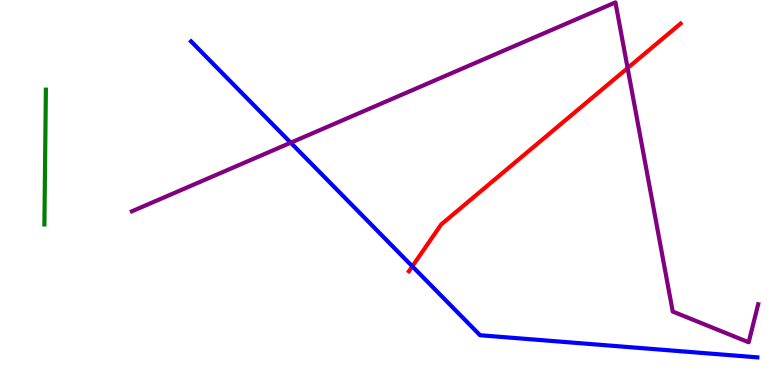[{'lines': ['blue', 'red'], 'intersections': [{'x': 5.32, 'y': 3.08}]}, {'lines': ['green', 'red'], 'intersections': []}, {'lines': ['purple', 'red'], 'intersections': [{'x': 8.1, 'y': 8.23}]}, {'lines': ['blue', 'green'], 'intersections': []}, {'lines': ['blue', 'purple'], 'intersections': [{'x': 3.75, 'y': 6.29}]}, {'lines': ['green', 'purple'], 'intersections': []}]